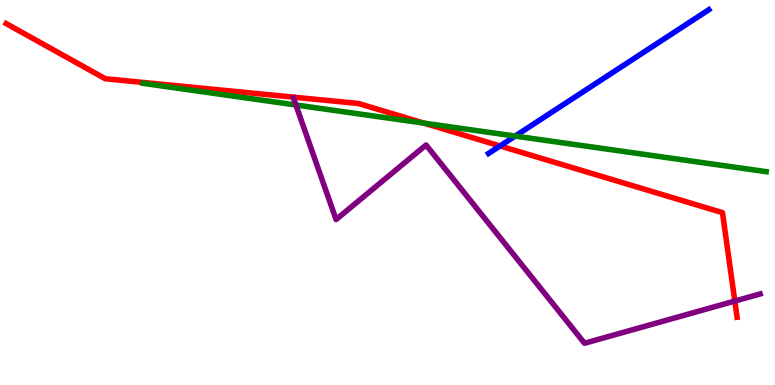[{'lines': ['blue', 'red'], 'intersections': [{'x': 6.45, 'y': 6.21}]}, {'lines': ['green', 'red'], 'intersections': [{'x': 5.47, 'y': 6.8}]}, {'lines': ['purple', 'red'], 'intersections': [{'x': 9.48, 'y': 2.18}]}, {'lines': ['blue', 'green'], 'intersections': [{'x': 6.65, 'y': 6.47}]}, {'lines': ['blue', 'purple'], 'intersections': []}, {'lines': ['green', 'purple'], 'intersections': [{'x': 3.82, 'y': 7.27}]}]